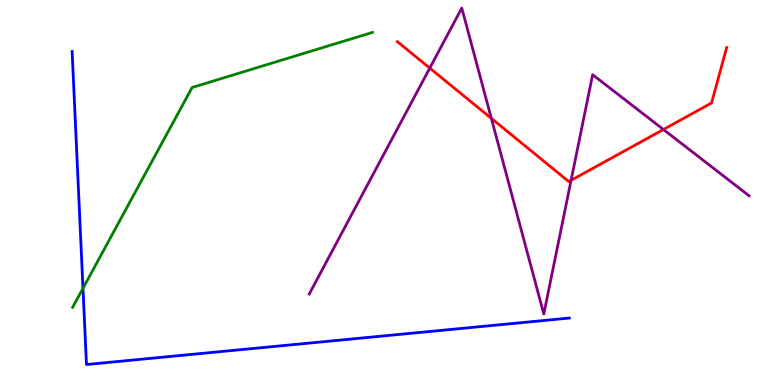[{'lines': ['blue', 'red'], 'intersections': []}, {'lines': ['green', 'red'], 'intersections': []}, {'lines': ['purple', 'red'], 'intersections': [{'x': 5.55, 'y': 8.23}, {'x': 6.34, 'y': 6.93}, {'x': 7.37, 'y': 5.32}, {'x': 8.56, 'y': 6.64}]}, {'lines': ['blue', 'green'], 'intersections': [{'x': 1.07, 'y': 2.51}]}, {'lines': ['blue', 'purple'], 'intersections': []}, {'lines': ['green', 'purple'], 'intersections': []}]